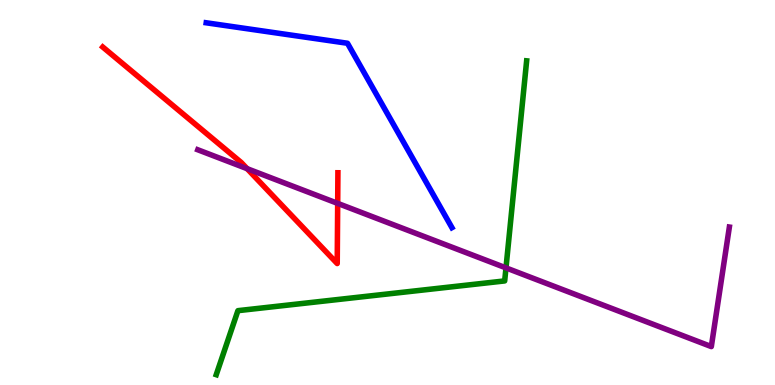[{'lines': ['blue', 'red'], 'intersections': []}, {'lines': ['green', 'red'], 'intersections': []}, {'lines': ['purple', 'red'], 'intersections': [{'x': 3.19, 'y': 5.62}, {'x': 4.36, 'y': 4.72}]}, {'lines': ['blue', 'green'], 'intersections': []}, {'lines': ['blue', 'purple'], 'intersections': []}, {'lines': ['green', 'purple'], 'intersections': [{'x': 6.53, 'y': 3.04}]}]